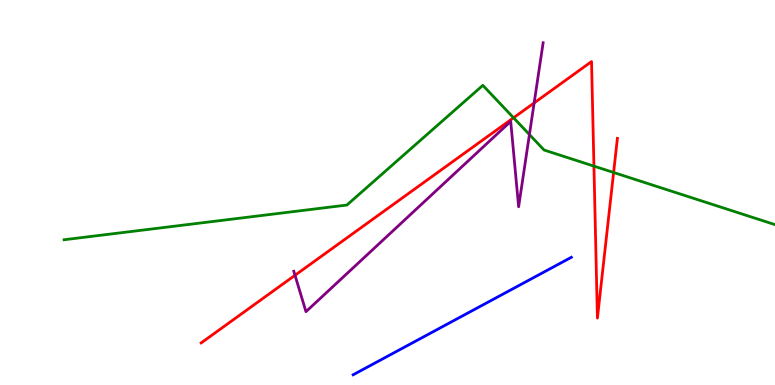[{'lines': ['blue', 'red'], 'intersections': []}, {'lines': ['green', 'red'], 'intersections': [{'x': 6.63, 'y': 6.94}, {'x': 7.66, 'y': 5.68}, {'x': 7.92, 'y': 5.52}]}, {'lines': ['purple', 'red'], 'intersections': [{'x': 3.81, 'y': 2.85}, {'x': 6.89, 'y': 7.33}]}, {'lines': ['blue', 'green'], 'intersections': []}, {'lines': ['blue', 'purple'], 'intersections': []}, {'lines': ['green', 'purple'], 'intersections': [{'x': 6.83, 'y': 6.51}]}]